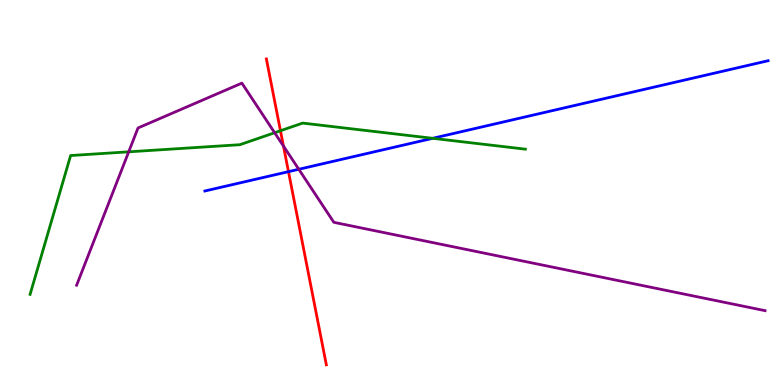[{'lines': ['blue', 'red'], 'intersections': [{'x': 3.72, 'y': 5.54}]}, {'lines': ['green', 'red'], 'intersections': [{'x': 3.62, 'y': 6.6}]}, {'lines': ['purple', 'red'], 'intersections': [{'x': 3.66, 'y': 6.21}]}, {'lines': ['blue', 'green'], 'intersections': [{'x': 5.58, 'y': 6.41}]}, {'lines': ['blue', 'purple'], 'intersections': [{'x': 3.86, 'y': 5.6}]}, {'lines': ['green', 'purple'], 'intersections': [{'x': 1.66, 'y': 6.06}, {'x': 3.54, 'y': 6.55}]}]